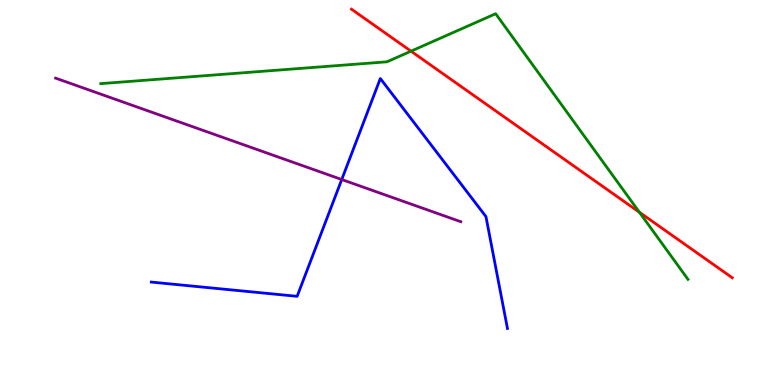[{'lines': ['blue', 'red'], 'intersections': []}, {'lines': ['green', 'red'], 'intersections': [{'x': 5.3, 'y': 8.67}, {'x': 8.25, 'y': 4.49}]}, {'lines': ['purple', 'red'], 'intersections': []}, {'lines': ['blue', 'green'], 'intersections': []}, {'lines': ['blue', 'purple'], 'intersections': [{'x': 4.41, 'y': 5.34}]}, {'lines': ['green', 'purple'], 'intersections': []}]